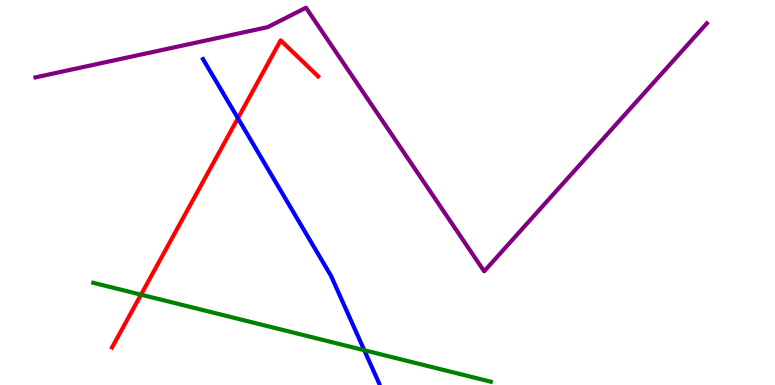[{'lines': ['blue', 'red'], 'intersections': [{'x': 3.07, 'y': 6.93}]}, {'lines': ['green', 'red'], 'intersections': [{'x': 1.82, 'y': 2.35}]}, {'lines': ['purple', 'red'], 'intersections': []}, {'lines': ['blue', 'green'], 'intersections': [{'x': 4.7, 'y': 0.903}]}, {'lines': ['blue', 'purple'], 'intersections': []}, {'lines': ['green', 'purple'], 'intersections': []}]